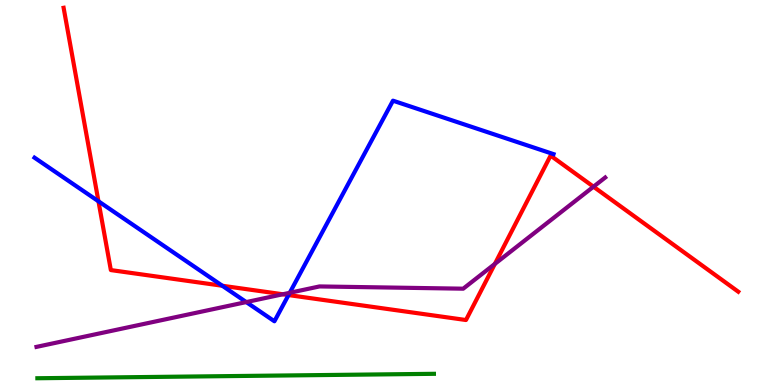[{'lines': ['blue', 'red'], 'intersections': [{'x': 1.27, 'y': 4.77}, {'x': 2.87, 'y': 2.58}, {'x': 3.72, 'y': 2.34}]}, {'lines': ['green', 'red'], 'intersections': []}, {'lines': ['purple', 'red'], 'intersections': [{'x': 3.65, 'y': 2.36}, {'x': 6.39, 'y': 3.15}, {'x': 7.66, 'y': 5.15}]}, {'lines': ['blue', 'green'], 'intersections': []}, {'lines': ['blue', 'purple'], 'intersections': [{'x': 3.18, 'y': 2.15}, {'x': 3.74, 'y': 2.4}]}, {'lines': ['green', 'purple'], 'intersections': []}]